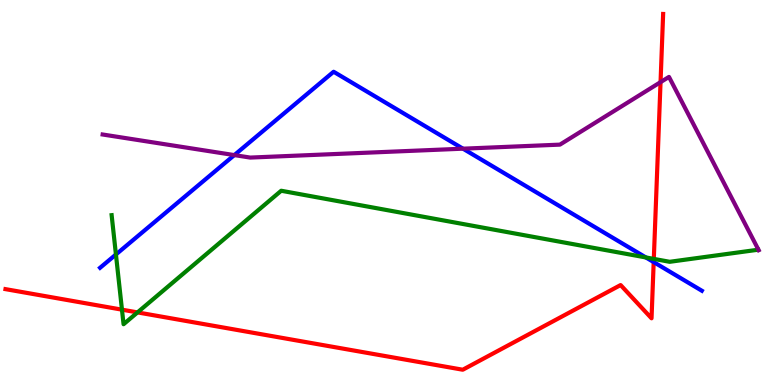[{'lines': ['blue', 'red'], 'intersections': [{'x': 8.43, 'y': 3.19}]}, {'lines': ['green', 'red'], 'intersections': [{'x': 1.57, 'y': 1.96}, {'x': 1.77, 'y': 1.89}, {'x': 8.44, 'y': 3.28}]}, {'lines': ['purple', 'red'], 'intersections': [{'x': 8.52, 'y': 7.87}]}, {'lines': ['blue', 'green'], 'intersections': [{'x': 1.5, 'y': 3.39}, {'x': 8.33, 'y': 3.31}]}, {'lines': ['blue', 'purple'], 'intersections': [{'x': 3.02, 'y': 5.97}, {'x': 5.97, 'y': 6.14}]}, {'lines': ['green', 'purple'], 'intersections': []}]